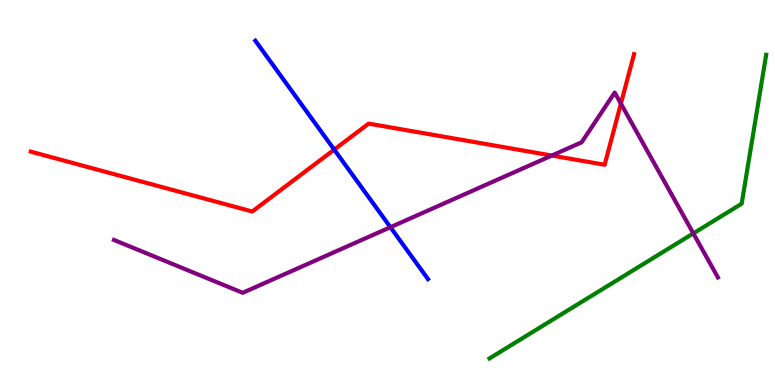[{'lines': ['blue', 'red'], 'intersections': [{'x': 4.31, 'y': 6.11}]}, {'lines': ['green', 'red'], 'intersections': []}, {'lines': ['purple', 'red'], 'intersections': [{'x': 7.12, 'y': 5.96}, {'x': 8.01, 'y': 7.31}]}, {'lines': ['blue', 'green'], 'intersections': []}, {'lines': ['blue', 'purple'], 'intersections': [{'x': 5.04, 'y': 4.1}]}, {'lines': ['green', 'purple'], 'intersections': [{'x': 8.95, 'y': 3.94}]}]